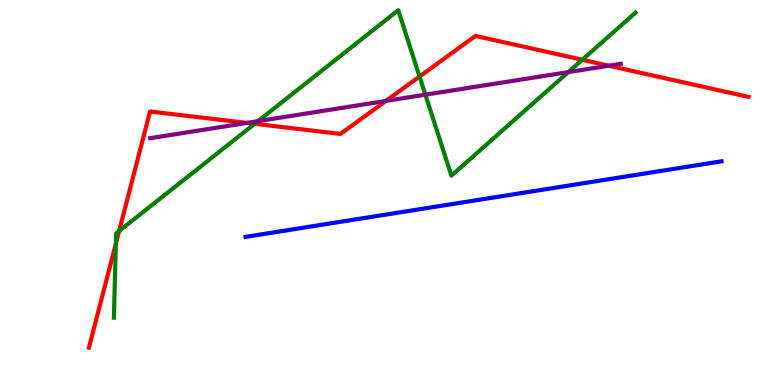[{'lines': ['blue', 'red'], 'intersections': []}, {'lines': ['green', 'red'], 'intersections': [{'x': 1.5, 'y': 3.67}, {'x': 1.54, 'y': 4.0}, {'x': 3.29, 'y': 6.78}, {'x': 5.41, 'y': 8.01}, {'x': 7.51, 'y': 8.45}]}, {'lines': ['purple', 'red'], 'intersections': [{'x': 3.19, 'y': 6.81}, {'x': 4.98, 'y': 7.38}, {'x': 7.86, 'y': 8.29}]}, {'lines': ['blue', 'green'], 'intersections': []}, {'lines': ['blue', 'purple'], 'intersections': []}, {'lines': ['green', 'purple'], 'intersections': [{'x': 3.33, 'y': 6.85}, {'x': 5.49, 'y': 7.54}, {'x': 7.33, 'y': 8.13}]}]